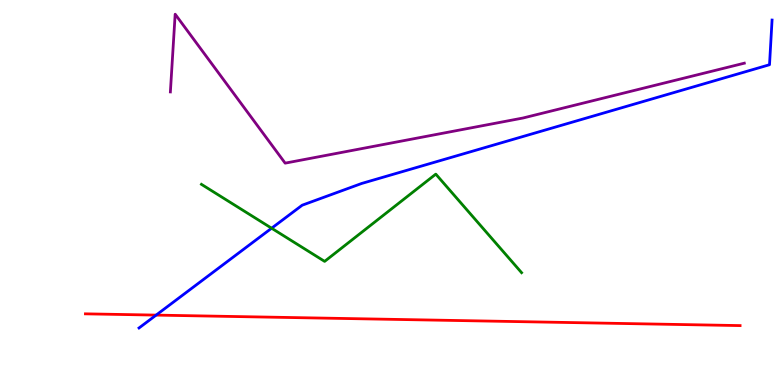[{'lines': ['blue', 'red'], 'intersections': [{'x': 2.01, 'y': 1.82}]}, {'lines': ['green', 'red'], 'intersections': []}, {'lines': ['purple', 'red'], 'intersections': []}, {'lines': ['blue', 'green'], 'intersections': [{'x': 3.5, 'y': 4.07}]}, {'lines': ['blue', 'purple'], 'intersections': []}, {'lines': ['green', 'purple'], 'intersections': []}]